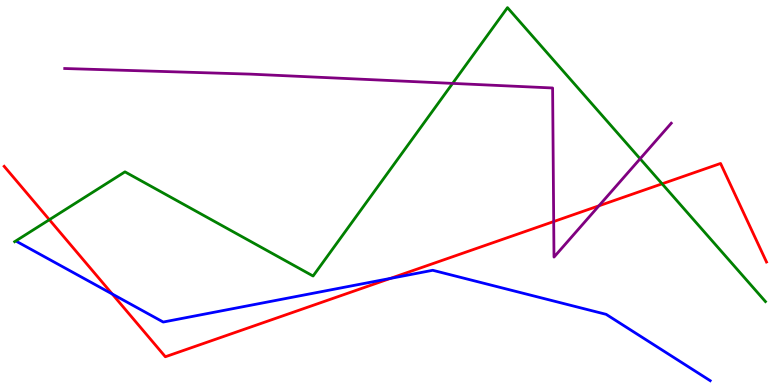[{'lines': ['blue', 'red'], 'intersections': [{'x': 1.45, 'y': 2.36}, {'x': 5.04, 'y': 2.77}]}, {'lines': ['green', 'red'], 'intersections': [{'x': 0.637, 'y': 4.29}, {'x': 8.54, 'y': 5.23}]}, {'lines': ['purple', 'red'], 'intersections': [{'x': 7.14, 'y': 4.25}, {'x': 7.73, 'y': 4.65}]}, {'lines': ['blue', 'green'], 'intersections': []}, {'lines': ['blue', 'purple'], 'intersections': []}, {'lines': ['green', 'purple'], 'intersections': [{'x': 5.84, 'y': 7.83}, {'x': 8.26, 'y': 5.88}]}]